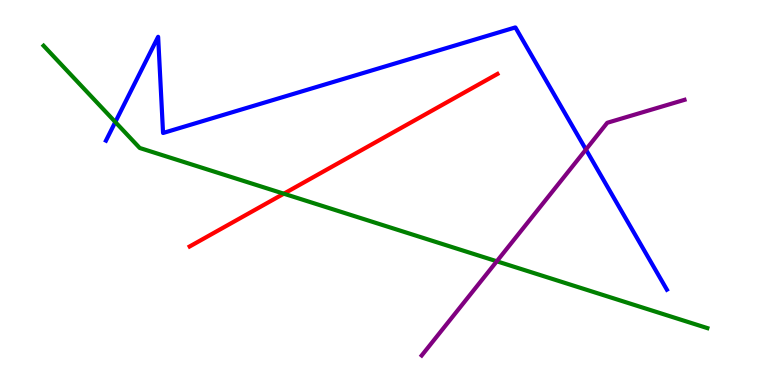[{'lines': ['blue', 'red'], 'intersections': []}, {'lines': ['green', 'red'], 'intersections': [{'x': 3.66, 'y': 4.97}]}, {'lines': ['purple', 'red'], 'intersections': []}, {'lines': ['blue', 'green'], 'intersections': [{'x': 1.49, 'y': 6.83}]}, {'lines': ['blue', 'purple'], 'intersections': [{'x': 7.56, 'y': 6.12}]}, {'lines': ['green', 'purple'], 'intersections': [{'x': 6.41, 'y': 3.21}]}]